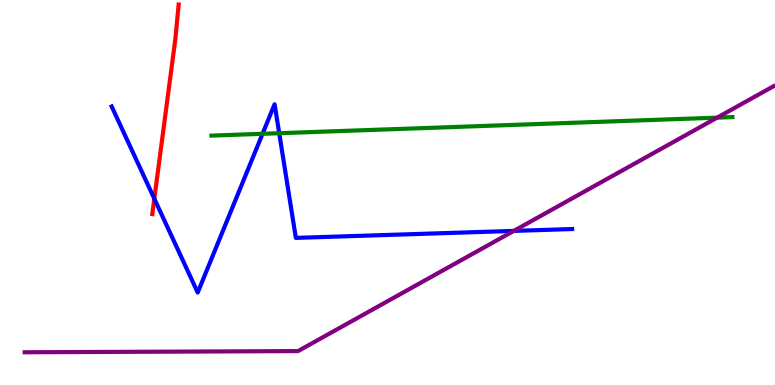[{'lines': ['blue', 'red'], 'intersections': [{'x': 1.99, 'y': 4.84}]}, {'lines': ['green', 'red'], 'intersections': []}, {'lines': ['purple', 'red'], 'intersections': []}, {'lines': ['blue', 'green'], 'intersections': [{'x': 3.39, 'y': 6.52}, {'x': 3.6, 'y': 6.54}]}, {'lines': ['blue', 'purple'], 'intersections': [{'x': 6.63, 'y': 4.0}]}, {'lines': ['green', 'purple'], 'intersections': [{'x': 9.25, 'y': 6.94}]}]